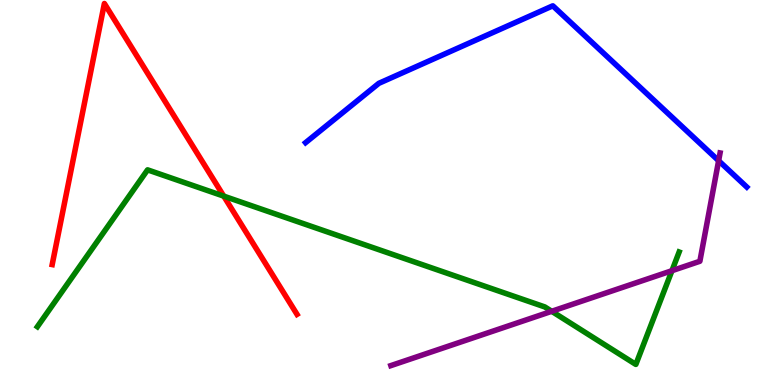[{'lines': ['blue', 'red'], 'intersections': []}, {'lines': ['green', 'red'], 'intersections': [{'x': 2.89, 'y': 4.91}]}, {'lines': ['purple', 'red'], 'intersections': []}, {'lines': ['blue', 'green'], 'intersections': []}, {'lines': ['blue', 'purple'], 'intersections': [{'x': 9.27, 'y': 5.83}]}, {'lines': ['green', 'purple'], 'intersections': [{'x': 7.12, 'y': 1.91}, {'x': 8.67, 'y': 2.97}]}]